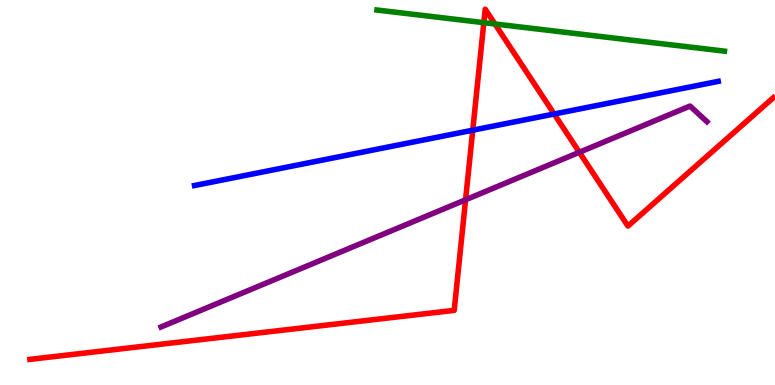[{'lines': ['blue', 'red'], 'intersections': [{'x': 6.1, 'y': 6.62}, {'x': 7.15, 'y': 7.04}]}, {'lines': ['green', 'red'], 'intersections': [{'x': 6.24, 'y': 9.41}, {'x': 6.39, 'y': 9.38}]}, {'lines': ['purple', 'red'], 'intersections': [{'x': 6.01, 'y': 4.81}, {'x': 7.48, 'y': 6.04}]}, {'lines': ['blue', 'green'], 'intersections': []}, {'lines': ['blue', 'purple'], 'intersections': []}, {'lines': ['green', 'purple'], 'intersections': []}]